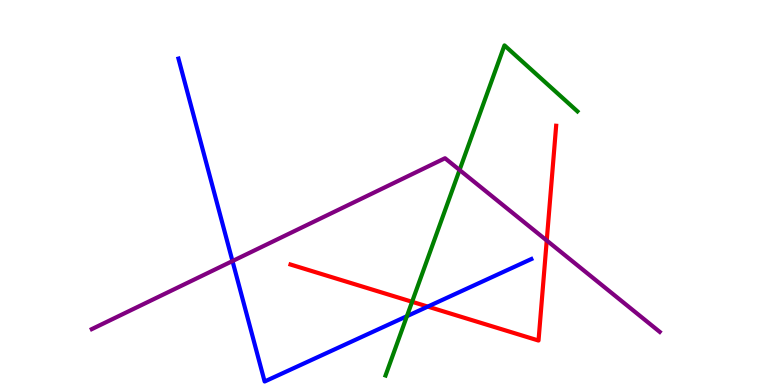[{'lines': ['blue', 'red'], 'intersections': [{'x': 5.52, 'y': 2.04}]}, {'lines': ['green', 'red'], 'intersections': [{'x': 5.32, 'y': 2.16}]}, {'lines': ['purple', 'red'], 'intersections': [{'x': 7.05, 'y': 3.75}]}, {'lines': ['blue', 'green'], 'intersections': [{'x': 5.25, 'y': 1.79}]}, {'lines': ['blue', 'purple'], 'intersections': [{'x': 3.0, 'y': 3.22}]}, {'lines': ['green', 'purple'], 'intersections': [{'x': 5.93, 'y': 5.58}]}]